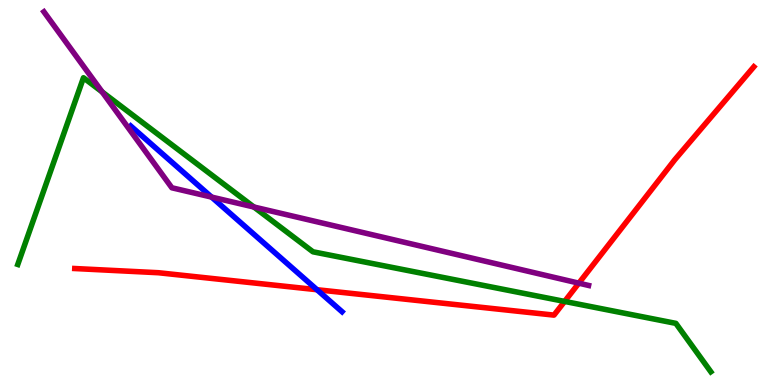[{'lines': ['blue', 'red'], 'intersections': [{'x': 4.09, 'y': 2.47}]}, {'lines': ['green', 'red'], 'intersections': [{'x': 7.29, 'y': 2.17}]}, {'lines': ['purple', 'red'], 'intersections': [{'x': 7.47, 'y': 2.65}]}, {'lines': ['blue', 'green'], 'intersections': []}, {'lines': ['blue', 'purple'], 'intersections': [{'x': 2.73, 'y': 4.88}]}, {'lines': ['green', 'purple'], 'intersections': [{'x': 1.32, 'y': 7.61}, {'x': 3.28, 'y': 4.62}]}]